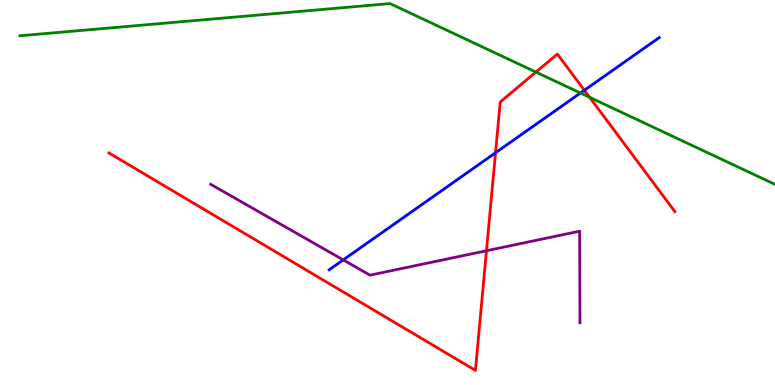[{'lines': ['blue', 'red'], 'intersections': [{'x': 6.39, 'y': 6.03}, {'x': 7.54, 'y': 7.66}]}, {'lines': ['green', 'red'], 'intersections': [{'x': 6.91, 'y': 8.13}, {'x': 7.61, 'y': 7.47}]}, {'lines': ['purple', 'red'], 'intersections': [{'x': 6.28, 'y': 3.49}]}, {'lines': ['blue', 'green'], 'intersections': [{'x': 7.49, 'y': 7.58}]}, {'lines': ['blue', 'purple'], 'intersections': [{'x': 4.43, 'y': 3.25}]}, {'lines': ['green', 'purple'], 'intersections': []}]